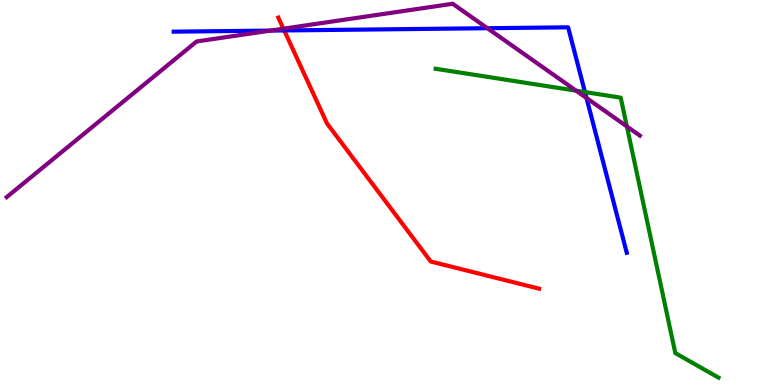[{'lines': ['blue', 'red'], 'intersections': [{'x': 3.67, 'y': 9.21}]}, {'lines': ['green', 'red'], 'intersections': []}, {'lines': ['purple', 'red'], 'intersections': [{'x': 3.66, 'y': 9.25}]}, {'lines': ['blue', 'green'], 'intersections': [{'x': 7.55, 'y': 7.61}]}, {'lines': ['blue', 'purple'], 'intersections': [{'x': 3.49, 'y': 9.21}, {'x': 6.29, 'y': 9.27}, {'x': 7.57, 'y': 7.45}]}, {'lines': ['green', 'purple'], 'intersections': [{'x': 7.43, 'y': 7.64}, {'x': 8.09, 'y': 6.72}]}]